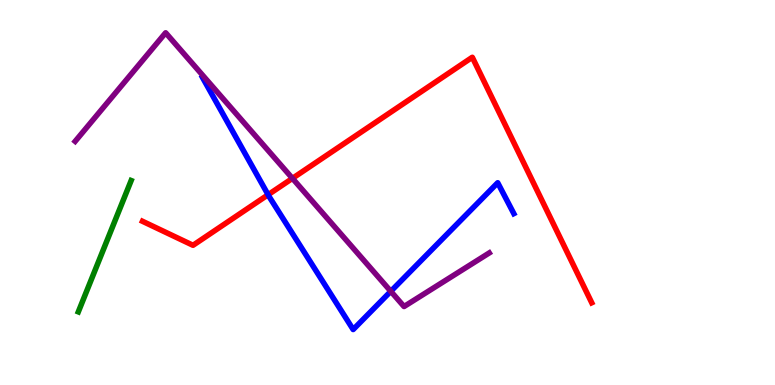[{'lines': ['blue', 'red'], 'intersections': [{'x': 3.46, 'y': 4.94}]}, {'lines': ['green', 'red'], 'intersections': []}, {'lines': ['purple', 'red'], 'intersections': [{'x': 3.77, 'y': 5.37}]}, {'lines': ['blue', 'green'], 'intersections': []}, {'lines': ['blue', 'purple'], 'intersections': [{'x': 5.04, 'y': 2.43}]}, {'lines': ['green', 'purple'], 'intersections': []}]